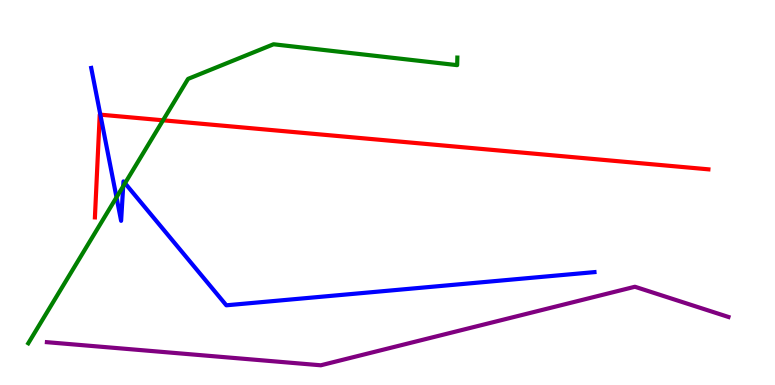[{'lines': ['blue', 'red'], 'intersections': [{'x': 1.29, 'y': 7.02}]}, {'lines': ['green', 'red'], 'intersections': [{'x': 2.1, 'y': 6.88}]}, {'lines': ['purple', 'red'], 'intersections': []}, {'lines': ['blue', 'green'], 'intersections': [{'x': 1.5, 'y': 4.88}, {'x': 1.59, 'y': 5.16}, {'x': 1.61, 'y': 5.24}]}, {'lines': ['blue', 'purple'], 'intersections': []}, {'lines': ['green', 'purple'], 'intersections': []}]